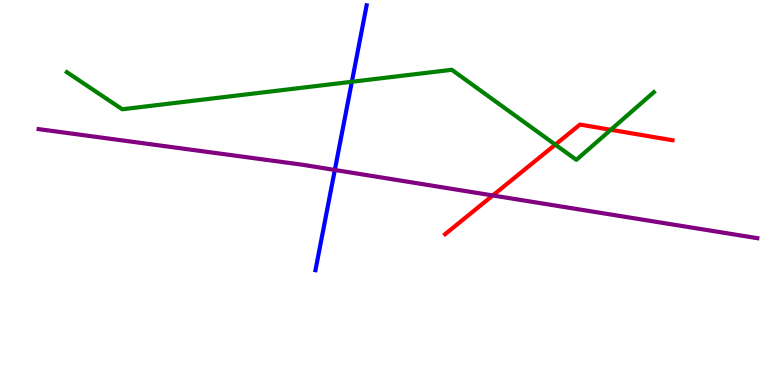[{'lines': ['blue', 'red'], 'intersections': []}, {'lines': ['green', 'red'], 'intersections': [{'x': 7.17, 'y': 6.24}, {'x': 7.88, 'y': 6.63}]}, {'lines': ['purple', 'red'], 'intersections': [{'x': 6.36, 'y': 4.92}]}, {'lines': ['blue', 'green'], 'intersections': [{'x': 4.54, 'y': 7.88}]}, {'lines': ['blue', 'purple'], 'intersections': [{'x': 4.32, 'y': 5.59}]}, {'lines': ['green', 'purple'], 'intersections': []}]